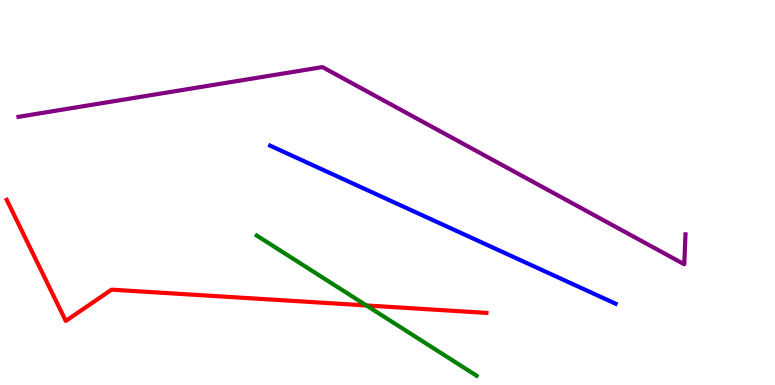[{'lines': ['blue', 'red'], 'intersections': []}, {'lines': ['green', 'red'], 'intersections': [{'x': 4.73, 'y': 2.07}]}, {'lines': ['purple', 'red'], 'intersections': []}, {'lines': ['blue', 'green'], 'intersections': []}, {'lines': ['blue', 'purple'], 'intersections': []}, {'lines': ['green', 'purple'], 'intersections': []}]